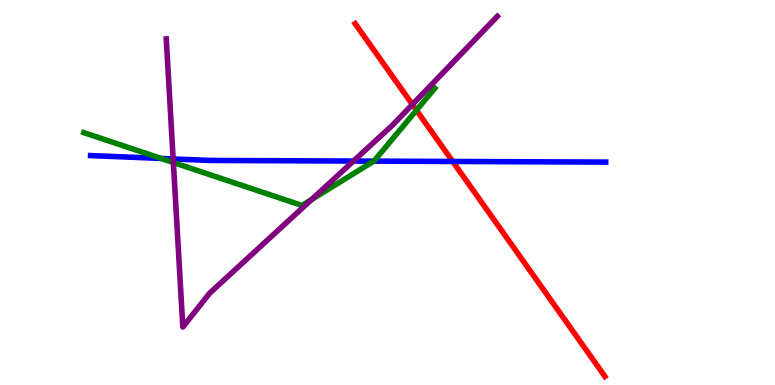[{'lines': ['blue', 'red'], 'intersections': [{'x': 5.84, 'y': 5.81}]}, {'lines': ['green', 'red'], 'intersections': [{'x': 5.37, 'y': 7.14}]}, {'lines': ['purple', 'red'], 'intersections': [{'x': 5.32, 'y': 7.29}]}, {'lines': ['blue', 'green'], 'intersections': [{'x': 2.08, 'y': 5.88}, {'x': 4.82, 'y': 5.81}]}, {'lines': ['blue', 'purple'], 'intersections': [{'x': 2.23, 'y': 5.87}, {'x': 4.56, 'y': 5.82}]}, {'lines': ['green', 'purple'], 'intersections': [{'x': 2.24, 'y': 5.78}, {'x': 4.02, 'y': 4.81}]}]